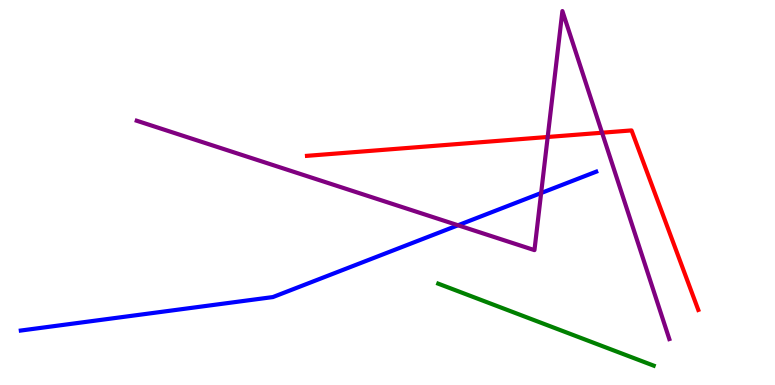[{'lines': ['blue', 'red'], 'intersections': []}, {'lines': ['green', 'red'], 'intersections': []}, {'lines': ['purple', 'red'], 'intersections': [{'x': 7.07, 'y': 6.44}, {'x': 7.77, 'y': 6.55}]}, {'lines': ['blue', 'green'], 'intersections': []}, {'lines': ['blue', 'purple'], 'intersections': [{'x': 5.91, 'y': 4.15}, {'x': 6.98, 'y': 4.99}]}, {'lines': ['green', 'purple'], 'intersections': []}]